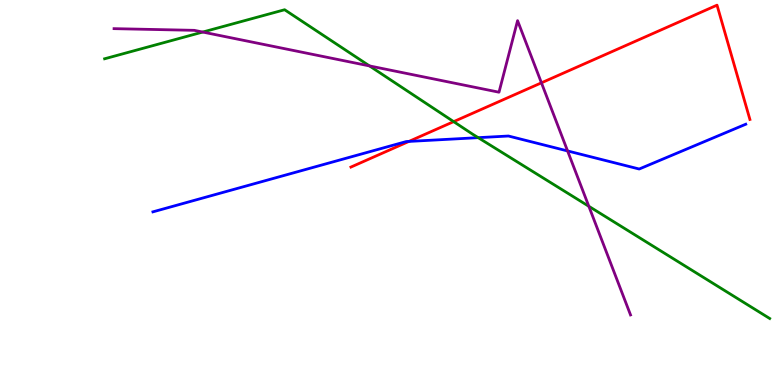[{'lines': ['blue', 'red'], 'intersections': [{'x': 5.28, 'y': 6.33}]}, {'lines': ['green', 'red'], 'intersections': [{'x': 5.85, 'y': 6.84}]}, {'lines': ['purple', 'red'], 'intersections': [{'x': 6.99, 'y': 7.85}]}, {'lines': ['blue', 'green'], 'intersections': [{'x': 6.17, 'y': 6.42}]}, {'lines': ['blue', 'purple'], 'intersections': [{'x': 7.32, 'y': 6.08}]}, {'lines': ['green', 'purple'], 'intersections': [{'x': 2.62, 'y': 9.17}, {'x': 4.77, 'y': 8.29}, {'x': 7.6, 'y': 4.64}]}]